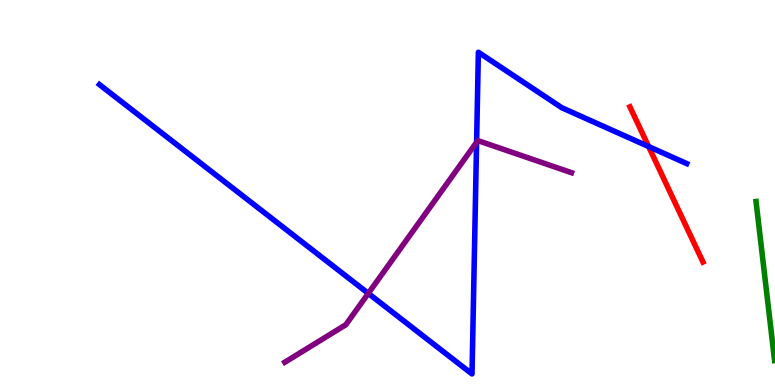[{'lines': ['blue', 'red'], 'intersections': [{'x': 8.37, 'y': 6.19}]}, {'lines': ['green', 'red'], 'intersections': []}, {'lines': ['purple', 'red'], 'intersections': []}, {'lines': ['blue', 'green'], 'intersections': []}, {'lines': ['blue', 'purple'], 'intersections': [{'x': 4.75, 'y': 2.38}, {'x': 6.15, 'y': 6.31}]}, {'lines': ['green', 'purple'], 'intersections': []}]